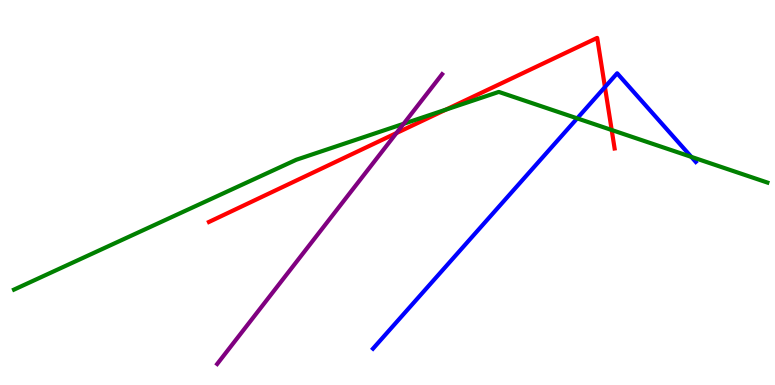[{'lines': ['blue', 'red'], 'intersections': [{'x': 7.81, 'y': 7.74}]}, {'lines': ['green', 'red'], 'intersections': [{'x': 5.75, 'y': 7.15}, {'x': 7.89, 'y': 6.62}]}, {'lines': ['purple', 'red'], 'intersections': [{'x': 5.11, 'y': 6.54}]}, {'lines': ['blue', 'green'], 'intersections': [{'x': 7.45, 'y': 6.93}, {'x': 8.92, 'y': 5.93}]}, {'lines': ['blue', 'purple'], 'intersections': []}, {'lines': ['green', 'purple'], 'intersections': [{'x': 5.21, 'y': 6.78}]}]